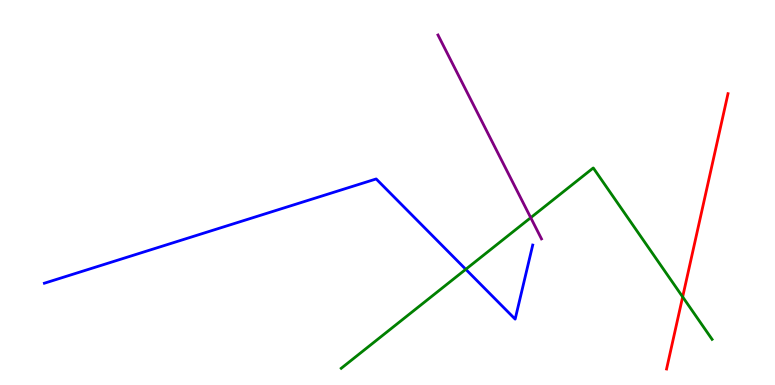[{'lines': ['blue', 'red'], 'intersections': []}, {'lines': ['green', 'red'], 'intersections': [{'x': 8.81, 'y': 2.29}]}, {'lines': ['purple', 'red'], 'intersections': []}, {'lines': ['blue', 'green'], 'intersections': [{'x': 6.01, 'y': 3.0}]}, {'lines': ['blue', 'purple'], 'intersections': []}, {'lines': ['green', 'purple'], 'intersections': [{'x': 6.85, 'y': 4.35}]}]